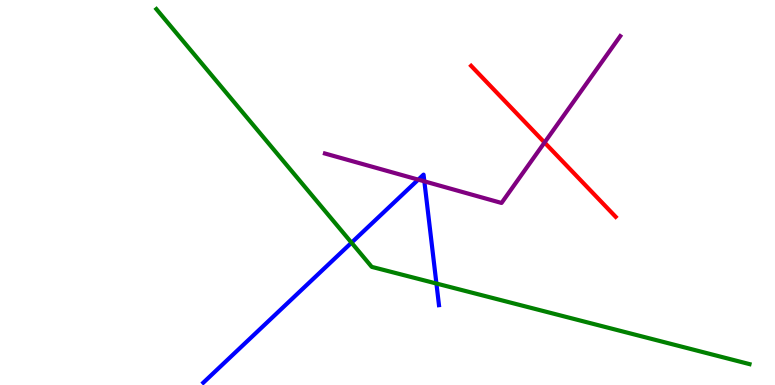[{'lines': ['blue', 'red'], 'intersections': []}, {'lines': ['green', 'red'], 'intersections': []}, {'lines': ['purple', 'red'], 'intersections': [{'x': 7.03, 'y': 6.3}]}, {'lines': ['blue', 'green'], 'intersections': [{'x': 4.54, 'y': 3.7}, {'x': 5.63, 'y': 2.64}]}, {'lines': ['blue', 'purple'], 'intersections': [{'x': 5.4, 'y': 5.33}, {'x': 5.48, 'y': 5.29}]}, {'lines': ['green', 'purple'], 'intersections': []}]